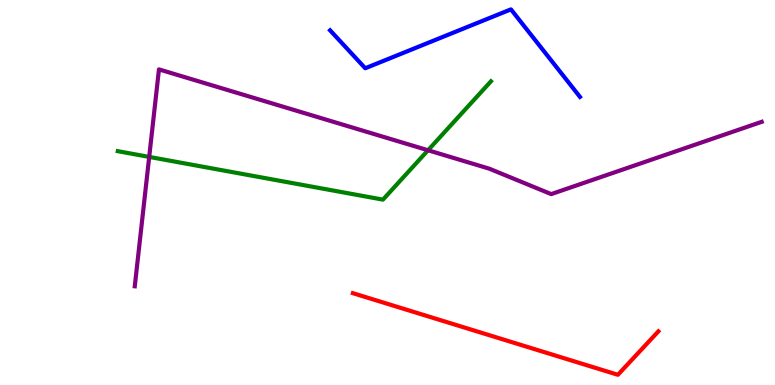[{'lines': ['blue', 'red'], 'intersections': []}, {'lines': ['green', 'red'], 'intersections': []}, {'lines': ['purple', 'red'], 'intersections': []}, {'lines': ['blue', 'green'], 'intersections': []}, {'lines': ['blue', 'purple'], 'intersections': []}, {'lines': ['green', 'purple'], 'intersections': [{'x': 1.93, 'y': 5.92}, {'x': 5.52, 'y': 6.1}]}]